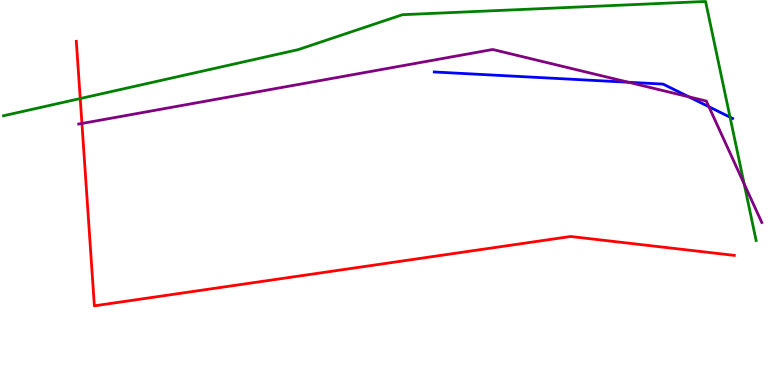[{'lines': ['blue', 'red'], 'intersections': []}, {'lines': ['green', 'red'], 'intersections': [{'x': 1.04, 'y': 7.44}]}, {'lines': ['purple', 'red'], 'intersections': [{'x': 1.06, 'y': 6.79}]}, {'lines': ['blue', 'green'], 'intersections': [{'x': 9.42, 'y': 6.96}]}, {'lines': ['blue', 'purple'], 'intersections': [{'x': 8.11, 'y': 7.86}, {'x': 8.89, 'y': 7.48}, {'x': 9.15, 'y': 7.23}]}, {'lines': ['green', 'purple'], 'intersections': [{'x': 9.6, 'y': 5.22}]}]